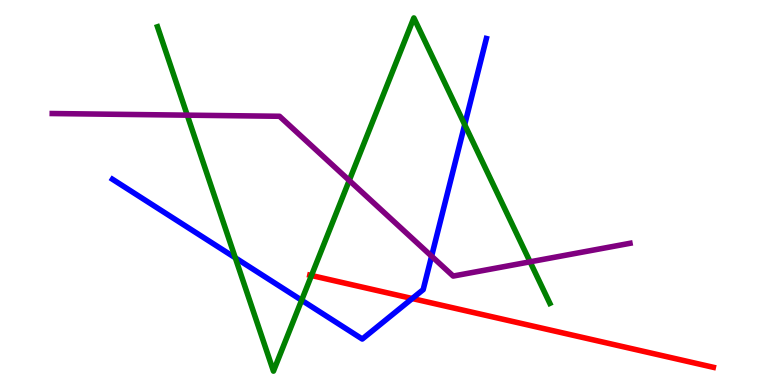[{'lines': ['blue', 'red'], 'intersections': [{'x': 5.32, 'y': 2.25}]}, {'lines': ['green', 'red'], 'intersections': [{'x': 4.02, 'y': 2.84}]}, {'lines': ['purple', 'red'], 'intersections': []}, {'lines': ['blue', 'green'], 'intersections': [{'x': 3.04, 'y': 3.3}, {'x': 3.89, 'y': 2.2}, {'x': 6.0, 'y': 6.76}]}, {'lines': ['blue', 'purple'], 'intersections': [{'x': 5.57, 'y': 3.35}]}, {'lines': ['green', 'purple'], 'intersections': [{'x': 2.42, 'y': 7.01}, {'x': 4.51, 'y': 5.31}, {'x': 6.84, 'y': 3.2}]}]